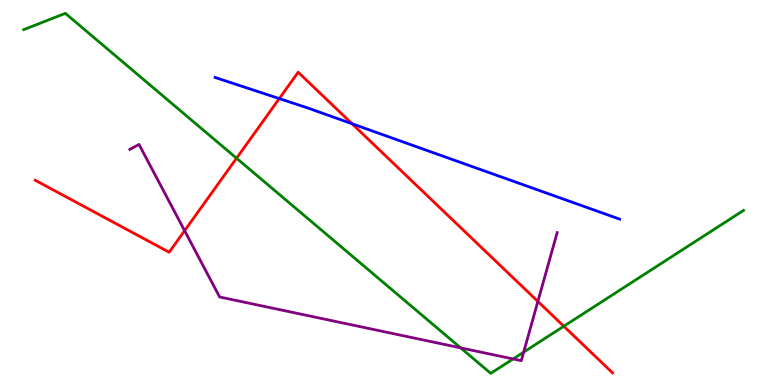[{'lines': ['blue', 'red'], 'intersections': [{'x': 3.6, 'y': 7.44}, {'x': 4.54, 'y': 6.79}]}, {'lines': ['green', 'red'], 'intersections': [{'x': 3.05, 'y': 5.89}, {'x': 7.27, 'y': 1.53}]}, {'lines': ['purple', 'red'], 'intersections': [{'x': 2.38, 'y': 4.01}, {'x': 6.94, 'y': 2.17}]}, {'lines': ['blue', 'green'], 'intersections': []}, {'lines': ['blue', 'purple'], 'intersections': []}, {'lines': ['green', 'purple'], 'intersections': [{'x': 5.94, 'y': 0.965}, {'x': 6.62, 'y': 0.677}, {'x': 6.76, 'y': 0.854}]}]